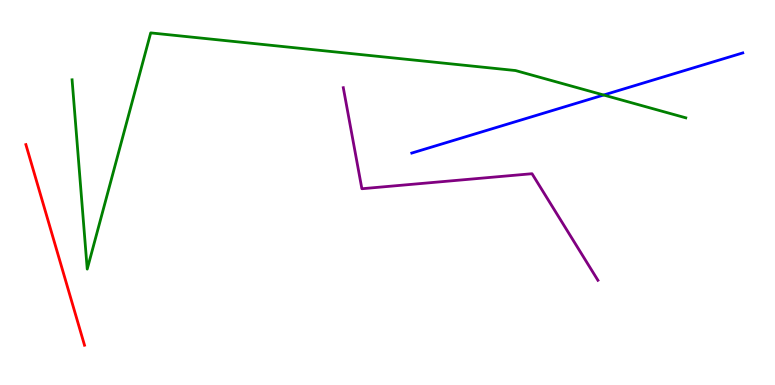[{'lines': ['blue', 'red'], 'intersections': []}, {'lines': ['green', 'red'], 'intersections': []}, {'lines': ['purple', 'red'], 'intersections': []}, {'lines': ['blue', 'green'], 'intersections': [{'x': 7.79, 'y': 7.53}]}, {'lines': ['blue', 'purple'], 'intersections': []}, {'lines': ['green', 'purple'], 'intersections': []}]